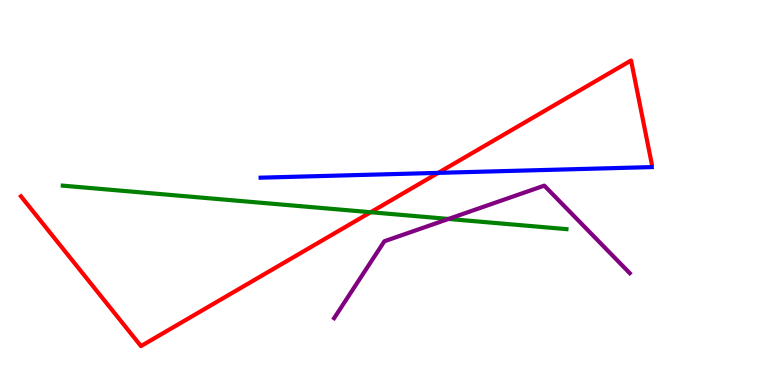[{'lines': ['blue', 'red'], 'intersections': [{'x': 5.65, 'y': 5.51}]}, {'lines': ['green', 'red'], 'intersections': [{'x': 4.78, 'y': 4.49}]}, {'lines': ['purple', 'red'], 'intersections': []}, {'lines': ['blue', 'green'], 'intersections': []}, {'lines': ['blue', 'purple'], 'intersections': []}, {'lines': ['green', 'purple'], 'intersections': [{'x': 5.79, 'y': 4.31}]}]